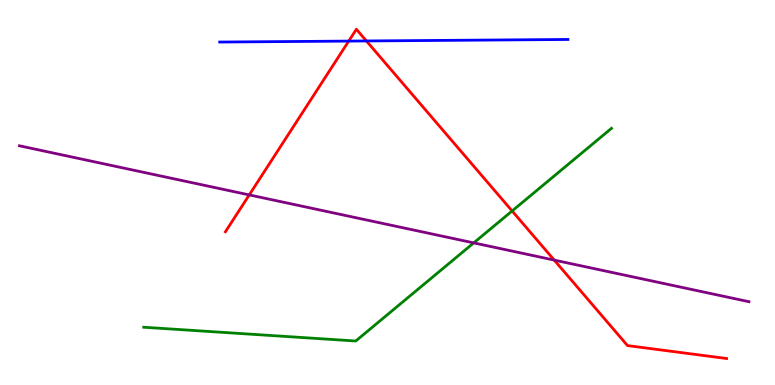[{'lines': ['blue', 'red'], 'intersections': [{'x': 4.5, 'y': 8.93}, {'x': 4.73, 'y': 8.94}]}, {'lines': ['green', 'red'], 'intersections': [{'x': 6.61, 'y': 4.52}]}, {'lines': ['purple', 'red'], 'intersections': [{'x': 3.22, 'y': 4.94}, {'x': 7.15, 'y': 3.24}]}, {'lines': ['blue', 'green'], 'intersections': []}, {'lines': ['blue', 'purple'], 'intersections': []}, {'lines': ['green', 'purple'], 'intersections': [{'x': 6.11, 'y': 3.69}]}]